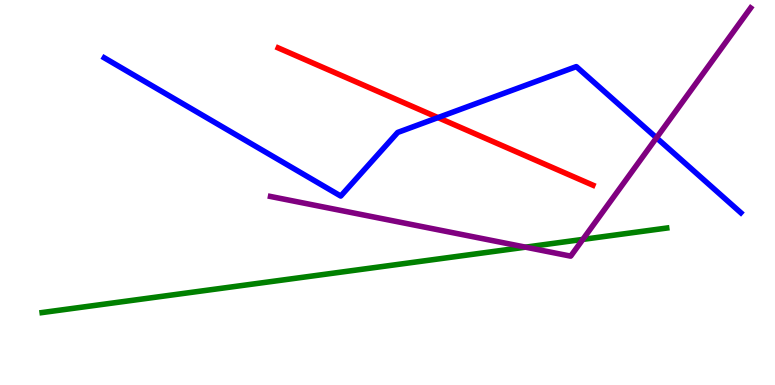[{'lines': ['blue', 'red'], 'intersections': [{'x': 5.65, 'y': 6.95}]}, {'lines': ['green', 'red'], 'intersections': []}, {'lines': ['purple', 'red'], 'intersections': []}, {'lines': ['blue', 'green'], 'intersections': []}, {'lines': ['blue', 'purple'], 'intersections': [{'x': 8.47, 'y': 6.42}]}, {'lines': ['green', 'purple'], 'intersections': [{'x': 6.78, 'y': 3.58}, {'x': 7.52, 'y': 3.78}]}]